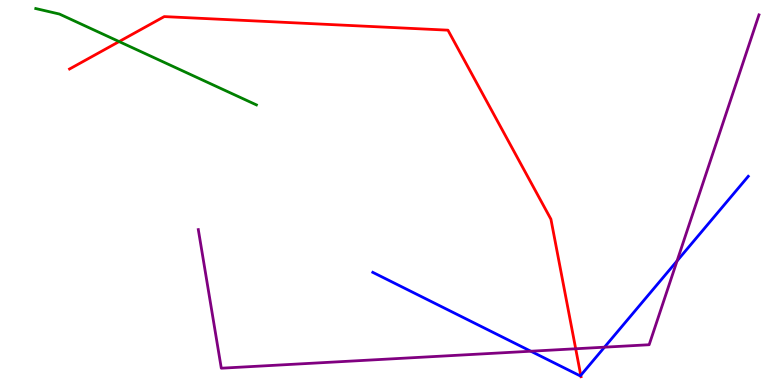[{'lines': ['blue', 'red'], 'intersections': [{'x': 7.49, 'y': 0.251}]}, {'lines': ['green', 'red'], 'intersections': [{'x': 1.54, 'y': 8.92}]}, {'lines': ['purple', 'red'], 'intersections': [{'x': 7.43, 'y': 0.941}]}, {'lines': ['blue', 'green'], 'intersections': []}, {'lines': ['blue', 'purple'], 'intersections': [{'x': 6.85, 'y': 0.877}, {'x': 7.8, 'y': 0.982}, {'x': 8.74, 'y': 3.22}]}, {'lines': ['green', 'purple'], 'intersections': []}]